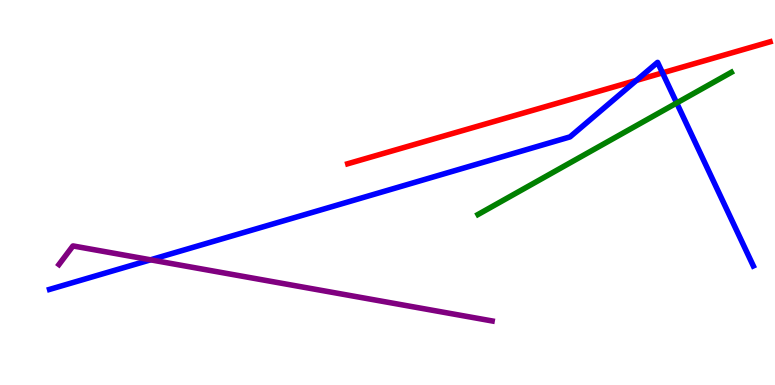[{'lines': ['blue', 'red'], 'intersections': [{'x': 8.21, 'y': 7.91}, {'x': 8.55, 'y': 8.11}]}, {'lines': ['green', 'red'], 'intersections': []}, {'lines': ['purple', 'red'], 'intersections': []}, {'lines': ['blue', 'green'], 'intersections': [{'x': 8.73, 'y': 7.33}]}, {'lines': ['blue', 'purple'], 'intersections': [{'x': 1.94, 'y': 3.25}]}, {'lines': ['green', 'purple'], 'intersections': []}]